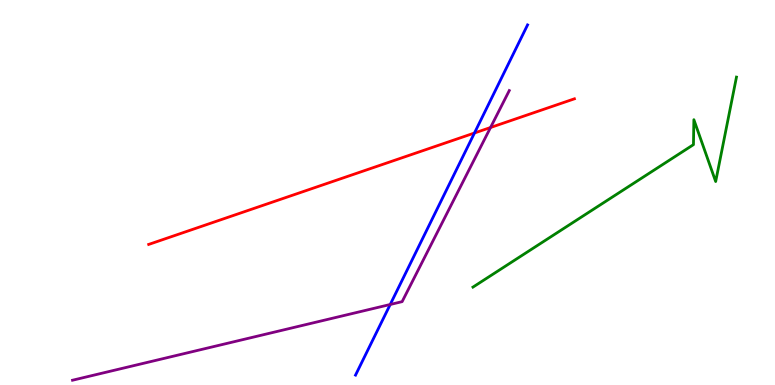[{'lines': ['blue', 'red'], 'intersections': [{'x': 6.12, 'y': 6.55}]}, {'lines': ['green', 'red'], 'intersections': []}, {'lines': ['purple', 'red'], 'intersections': [{'x': 6.33, 'y': 6.69}]}, {'lines': ['blue', 'green'], 'intersections': []}, {'lines': ['blue', 'purple'], 'intersections': [{'x': 5.04, 'y': 2.09}]}, {'lines': ['green', 'purple'], 'intersections': []}]